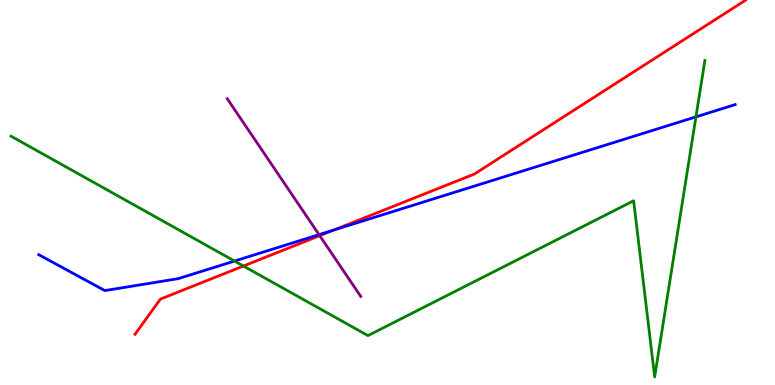[{'lines': ['blue', 'red'], 'intersections': [{'x': 4.31, 'y': 4.03}]}, {'lines': ['green', 'red'], 'intersections': [{'x': 3.14, 'y': 3.09}]}, {'lines': ['purple', 'red'], 'intersections': [{'x': 4.13, 'y': 3.88}]}, {'lines': ['blue', 'green'], 'intersections': [{'x': 3.03, 'y': 3.22}, {'x': 8.98, 'y': 6.96}]}, {'lines': ['blue', 'purple'], 'intersections': [{'x': 4.12, 'y': 3.91}]}, {'lines': ['green', 'purple'], 'intersections': []}]